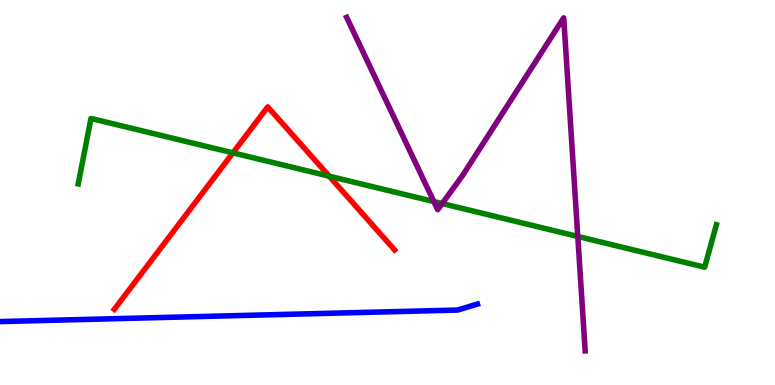[{'lines': ['blue', 'red'], 'intersections': []}, {'lines': ['green', 'red'], 'intersections': [{'x': 3.01, 'y': 6.03}, {'x': 4.25, 'y': 5.42}]}, {'lines': ['purple', 'red'], 'intersections': []}, {'lines': ['blue', 'green'], 'intersections': []}, {'lines': ['blue', 'purple'], 'intersections': []}, {'lines': ['green', 'purple'], 'intersections': [{'x': 5.6, 'y': 4.76}, {'x': 5.71, 'y': 4.71}, {'x': 7.46, 'y': 3.86}]}]